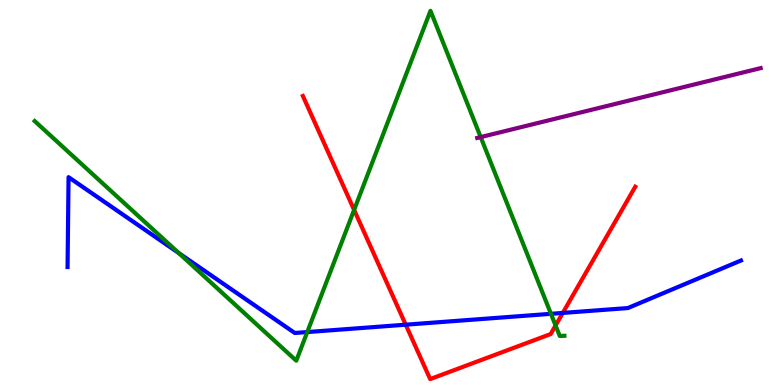[{'lines': ['blue', 'red'], 'intersections': [{'x': 5.24, 'y': 1.57}, {'x': 7.26, 'y': 1.87}]}, {'lines': ['green', 'red'], 'intersections': [{'x': 4.57, 'y': 4.55}, {'x': 7.17, 'y': 1.55}]}, {'lines': ['purple', 'red'], 'intersections': []}, {'lines': ['blue', 'green'], 'intersections': [{'x': 2.31, 'y': 3.43}, {'x': 3.96, 'y': 1.37}, {'x': 7.11, 'y': 1.85}]}, {'lines': ['blue', 'purple'], 'intersections': []}, {'lines': ['green', 'purple'], 'intersections': [{'x': 6.2, 'y': 6.44}]}]